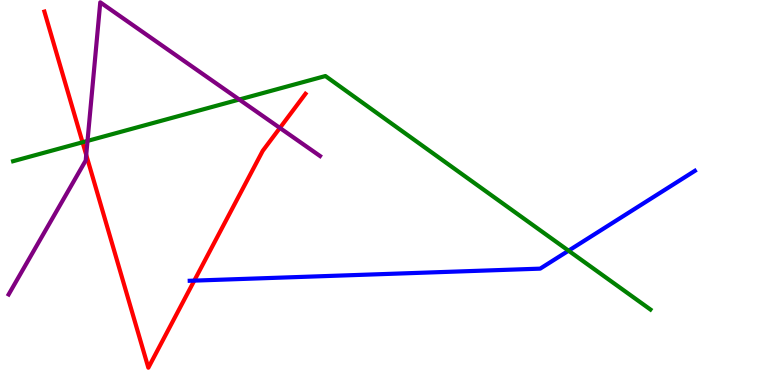[{'lines': ['blue', 'red'], 'intersections': [{'x': 2.51, 'y': 2.71}]}, {'lines': ['green', 'red'], 'intersections': [{'x': 1.06, 'y': 6.3}]}, {'lines': ['purple', 'red'], 'intersections': [{'x': 1.11, 'y': 5.98}, {'x': 3.61, 'y': 6.68}]}, {'lines': ['blue', 'green'], 'intersections': [{'x': 7.34, 'y': 3.49}]}, {'lines': ['blue', 'purple'], 'intersections': []}, {'lines': ['green', 'purple'], 'intersections': [{'x': 1.13, 'y': 6.34}, {'x': 3.09, 'y': 7.41}]}]